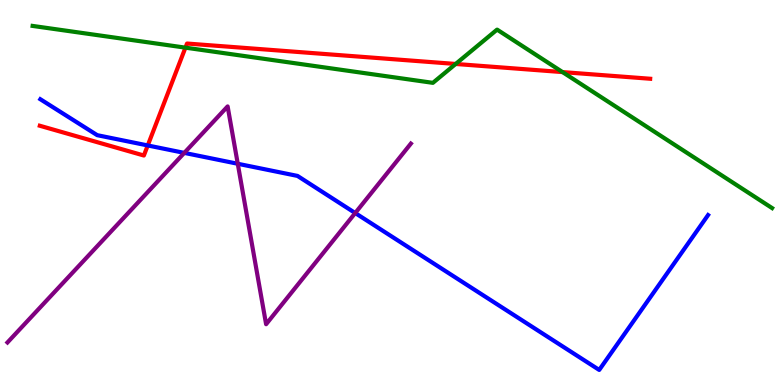[{'lines': ['blue', 'red'], 'intersections': [{'x': 1.91, 'y': 6.22}]}, {'lines': ['green', 'red'], 'intersections': [{'x': 2.39, 'y': 8.76}, {'x': 5.88, 'y': 8.34}, {'x': 7.26, 'y': 8.13}]}, {'lines': ['purple', 'red'], 'intersections': []}, {'lines': ['blue', 'green'], 'intersections': []}, {'lines': ['blue', 'purple'], 'intersections': [{'x': 2.38, 'y': 6.03}, {'x': 3.07, 'y': 5.75}, {'x': 4.58, 'y': 4.47}]}, {'lines': ['green', 'purple'], 'intersections': []}]